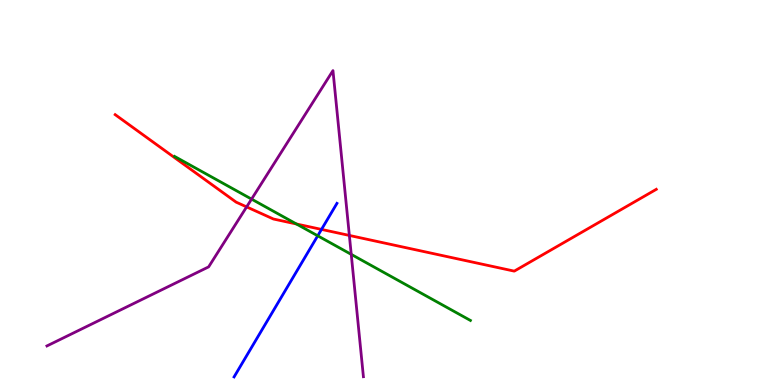[{'lines': ['blue', 'red'], 'intersections': [{'x': 4.15, 'y': 4.04}]}, {'lines': ['green', 'red'], 'intersections': [{'x': 3.83, 'y': 4.18}]}, {'lines': ['purple', 'red'], 'intersections': [{'x': 3.18, 'y': 4.63}, {'x': 4.51, 'y': 3.88}]}, {'lines': ['blue', 'green'], 'intersections': [{'x': 4.1, 'y': 3.88}]}, {'lines': ['blue', 'purple'], 'intersections': []}, {'lines': ['green', 'purple'], 'intersections': [{'x': 3.25, 'y': 4.83}, {'x': 4.53, 'y': 3.39}]}]